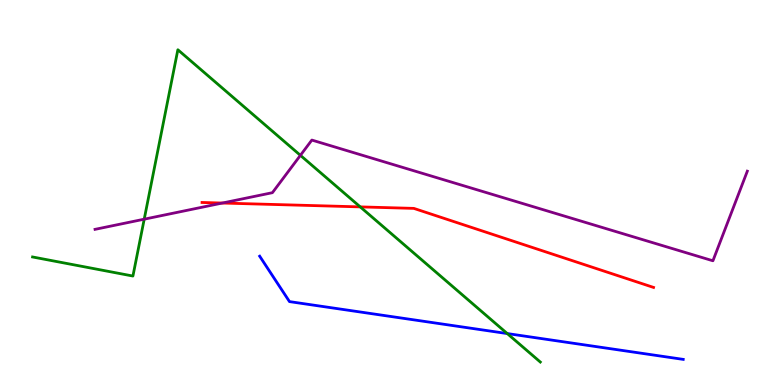[{'lines': ['blue', 'red'], 'intersections': []}, {'lines': ['green', 'red'], 'intersections': [{'x': 4.65, 'y': 4.63}]}, {'lines': ['purple', 'red'], 'intersections': [{'x': 2.87, 'y': 4.73}]}, {'lines': ['blue', 'green'], 'intersections': [{'x': 6.55, 'y': 1.34}]}, {'lines': ['blue', 'purple'], 'intersections': []}, {'lines': ['green', 'purple'], 'intersections': [{'x': 1.86, 'y': 4.31}, {'x': 3.88, 'y': 5.97}]}]